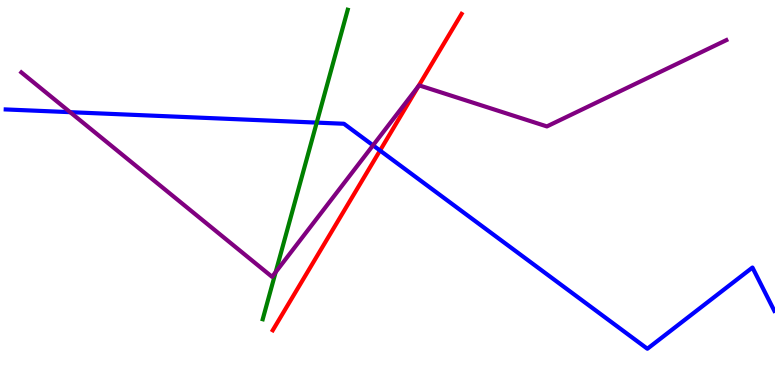[{'lines': ['blue', 'red'], 'intersections': [{'x': 4.9, 'y': 6.09}]}, {'lines': ['green', 'red'], 'intersections': []}, {'lines': ['purple', 'red'], 'intersections': [{'x': 5.4, 'y': 7.76}]}, {'lines': ['blue', 'green'], 'intersections': [{'x': 4.09, 'y': 6.82}]}, {'lines': ['blue', 'purple'], 'intersections': [{'x': 0.905, 'y': 7.09}, {'x': 4.81, 'y': 6.22}]}, {'lines': ['green', 'purple'], 'intersections': [{'x': 3.56, 'y': 2.93}]}]